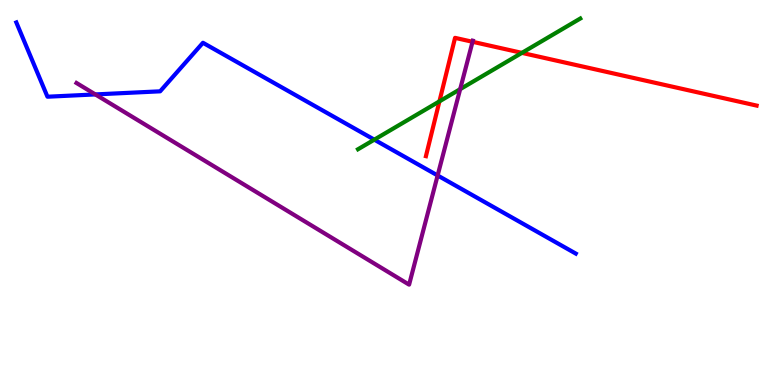[{'lines': ['blue', 'red'], 'intersections': []}, {'lines': ['green', 'red'], 'intersections': [{'x': 5.67, 'y': 7.37}, {'x': 6.73, 'y': 8.63}]}, {'lines': ['purple', 'red'], 'intersections': [{'x': 6.1, 'y': 8.91}]}, {'lines': ['blue', 'green'], 'intersections': [{'x': 4.83, 'y': 6.37}]}, {'lines': ['blue', 'purple'], 'intersections': [{'x': 1.23, 'y': 7.55}, {'x': 5.65, 'y': 5.44}]}, {'lines': ['green', 'purple'], 'intersections': [{'x': 5.94, 'y': 7.68}]}]